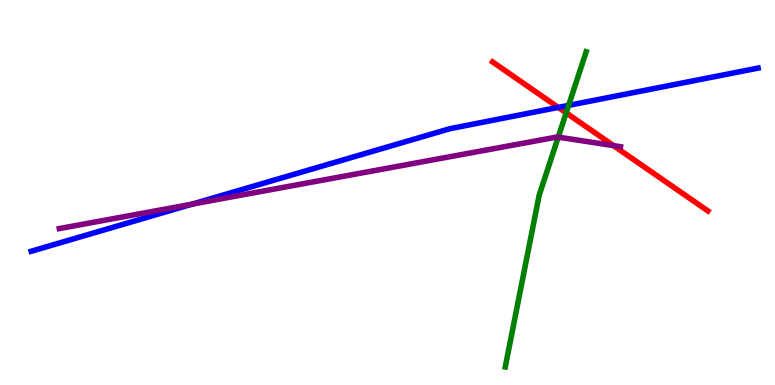[{'lines': ['blue', 'red'], 'intersections': [{'x': 7.2, 'y': 7.21}]}, {'lines': ['green', 'red'], 'intersections': [{'x': 7.31, 'y': 7.07}]}, {'lines': ['purple', 'red'], 'intersections': [{'x': 7.92, 'y': 6.22}]}, {'lines': ['blue', 'green'], 'intersections': [{'x': 7.34, 'y': 7.26}]}, {'lines': ['blue', 'purple'], 'intersections': [{'x': 2.48, 'y': 4.7}]}, {'lines': ['green', 'purple'], 'intersections': [{'x': 7.2, 'y': 6.44}]}]